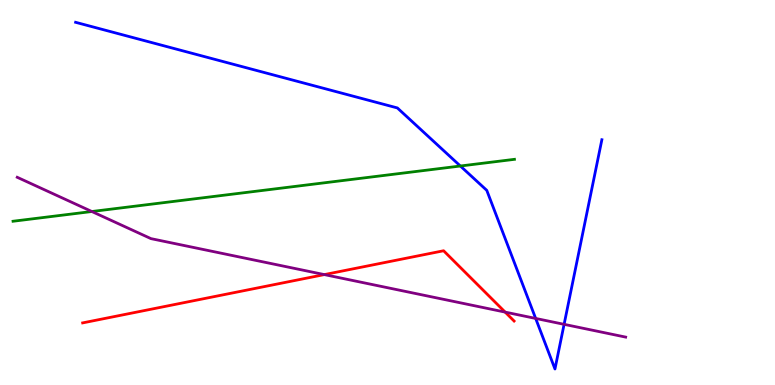[{'lines': ['blue', 'red'], 'intersections': []}, {'lines': ['green', 'red'], 'intersections': []}, {'lines': ['purple', 'red'], 'intersections': [{'x': 4.18, 'y': 2.87}, {'x': 6.52, 'y': 1.89}]}, {'lines': ['blue', 'green'], 'intersections': [{'x': 5.94, 'y': 5.69}]}, {'lines': ['blue', 'purple'], 'intersections': [{'x': 6.91, 'y': 1.73}, {'x': 7.28, 'y': 1.58}]}, {'lines': ['green', 'purple'], 'intersections': [{'x': 1.19, 'y': 4.51}]}]